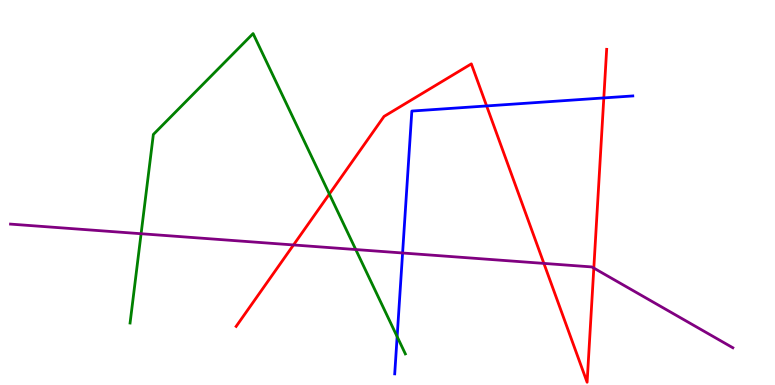[{'lines': ['blue', 'red'], 'intersections': [{'x': 6.28, 'y': 7.25}, {'x': 7.79, 'y': 7.46}]}, {'lines': ['green', 'red'], 'intersections': [{'x': 4.25, 'y': 4.96}]}, {'lines': ['purple', 'red'], 'intersections': [{'x': 3.79, 'y': 3.64}, {'x': 7.02, 'y': 3.16}, {'x': 7.66, 'y': 3.04}]}, {'lines': ['blue', 'green'], 'intersections': [{'x': 5.12, 'y': 1.26}]}, {'lines': ['blue', 'purple'], 'intersections': [{'x': 5.19, 'y': 3.43}]}, {'lines': ['green', 'purple'], 'intersections': [{'x': 1.82, 'y': 3.93}, {'x': 4.59, 'y': 3.52}]}]